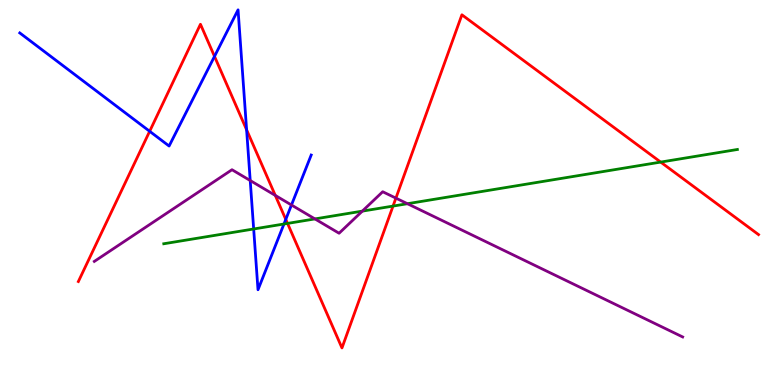[{'lines': ['blue', 'red'], 'intersections': [{'x': 1.93, 'y': 6.59}, {'x': 2.77, 'y': 8.54}, {'x': 3.18, 'y': 6.63}, {'x': 3.69, 'y': 4.3}]}, {'lines': ['green', 'red'], 'intersections': [{'x': 3.71, 'y': 4.2}, {'x': 5.07, 'y': 4.65}, {'x': 8.52, 'y': 5.79}]}, {'lines': ['purple', 'red'], 'intersections': [{'x': 3.55, 'y': 4.92}, {'x': 5.11, 'y': 4.85}]}, {'lines': ['blue', 'green'], 'intersections': [{'x': 3.27, 'y': 4.05}, {'x': 3.66, 'y': 4.18}]}, {'lines': ['blue', 'purple'], 'intersections': [{'x': 3.23, 'y': 5.31}, {'x': 3.76, 'y': 4.68}]}, {'lines': ['green', 'purple'], 'intersections': [{'x': 4.06, 'y': 4.31}, {'x': 4.68, 'y': 4.52}, {'x': 5.26, 'y': 4.71}]}]